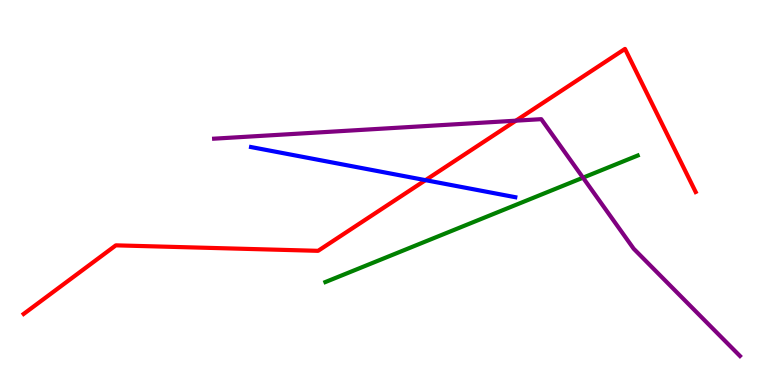[{'lines': ['blue', 'red'], 'intersections': [{'x': 5.49, 'y': 5.32}]}, {'lines': ['green', 'red'], 'intersections': []}, {'lines': ['purple', 'red'], 'intersections': [{'x': 6.66, 'y': 6.87}]}, {'lines': ['blue', 'green'], 'intersections': []}, {'lines': ['blue', 'purple'], 'intersections': []}, {'lines': ['green', 'purple'], 'intersections': [{'x': 7.52, 'y': 5.38}]}]